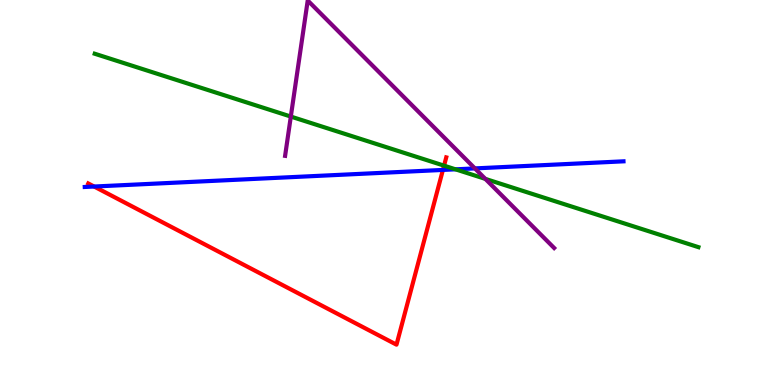[{'lines': ['blue', 'red'], 'intersections': [{'x': 1.21, 'y': 5.16}, {'x': 5.72, 'y': 5.59}]}, {'lines': ['green', 'red'], 'intersections': [{'x': 5.73, 'y': 5.7}]}, {'lines': ['purple', 'red'], 'intersections': []}, {'lines': ['blue', 'green'], 'intersections': [{'x': 5.88, 'y': 5.6}]}, {'lines': ['blue', 'purple'], 'intersections': [{'x': 6.13, 'y': 5.63}]}, {'lines': ['green', 'purple'], 'intersections': [{'x': 3.75, 'y': 6.97}, {'x': 6.26, 'y': 5.35}]}]